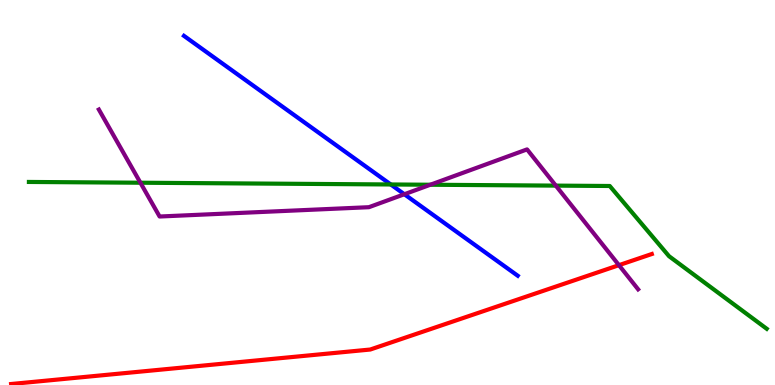[{'lines': ['blue', 'red'], 'intersections': []}, {'lines': ['green', 'red'], 'intersections': []}, {'lines': ['purple', 'red'], 'intersections': [{'x': 7.99, 'y': 3.11}]}, {'lines': ['blue', 'green'], 'intersections': [{'x': 5.04, 'y': 5.21}]}, {'lines': ['blue', 'purple'], 'intersections': [{'x': 5.22, 'y': 4.95}]}, {'lines': ['green', 'purple'], 'intersections': [{'x': 1.81, 'y': 5.25}, {'x': 5.55, 'y': 5.2}, {'x': 7.17, 'y': 5.18}]}]